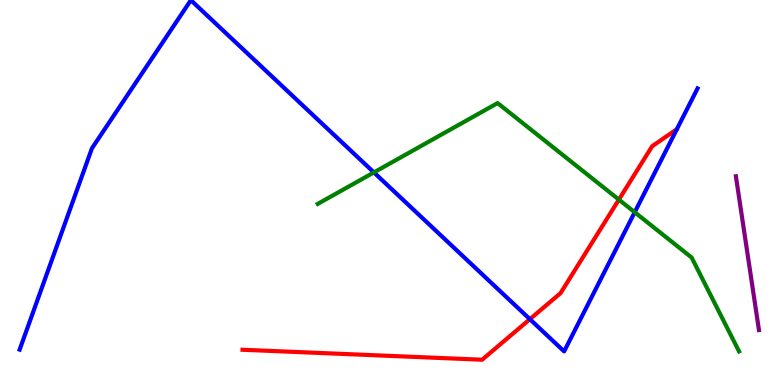[{'lines': ['blue', 'red'], 'intersections': [{'x': 6.84, 'y': 1.71}]}, {'lines': ['green', 'red'], 'intersections': [{'x': 7.99, 'y': 4.81}]}, {'lines': ['purple', 'red'], 'intersections': []}, {'lines': ['blue', 'green'], 'intersections': [{'x': 4.82, 'y': 5.52}, {'x': 8.19, 'y': 4.49}]}, {'lines': ['blue', 'purple'], 'intersections': []}, {'lines': ['green', 'purple'], 'intersections': []}]